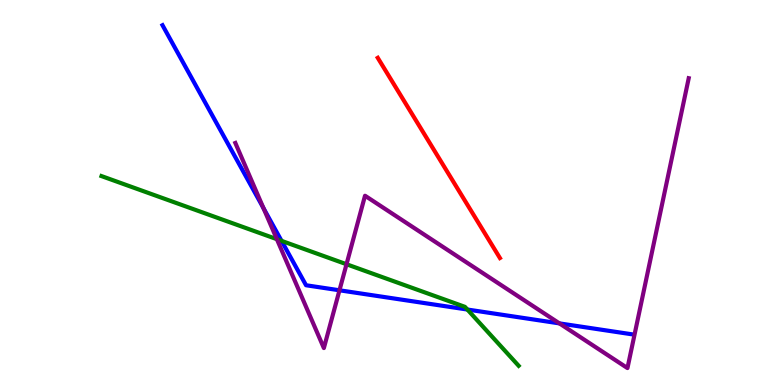[{'lines': ['blue', 'red'], 'intersections': []}, {'lines': ['green', 'red'], 'intersections': []}, {'lines': ['purple', 'red'], 'intersections': []}, {'lines': ['blue', 'green'], 'intersections': [{'x': 3.63, 'y': 3.74}, {'x': 6.03, 'y': 1.96}]}, {'lines': ['blue', 'purple'], 'intersections': [{'x': 3.4, 'y': 4.59}, {'x': 4.38, 'y': 2.46}, {'x': 7.22, 'y': 1.6}]}, {'lines': ['green', 'purple'], 'intersections': [{'x': 3.57, 'y': 3.79}, {'x': 4.47, 'y': 3.14}]}]